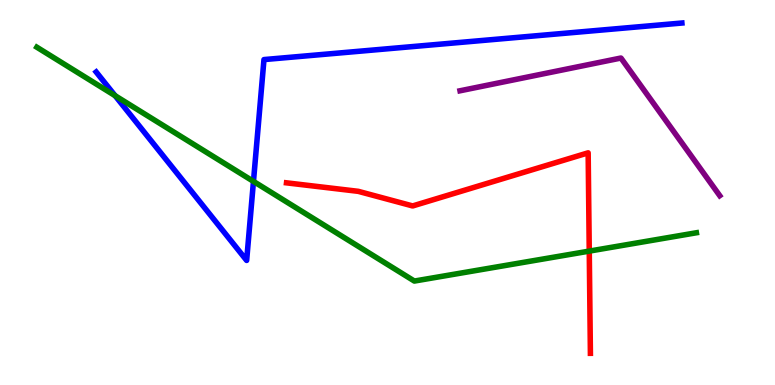[{'lines': ['blue', 'red'], 'intersections': []}, {'lines': ['green', 'red'], 'intersections': [{'x': 7.6, 'y': 3.48}]}, {'lines': ['purple', 'red'], 'intersections': []}, {'lines': ['blue', 'green'], 'intersections': [{'x': 1.49, 'y': 7.51}, {'x': 3.27, 'y': 5.29}]}, {'lines': ['blue', 'purple'], 'intersections': []}, {'lines': ['green', 'purple'], 'intersections': []}]